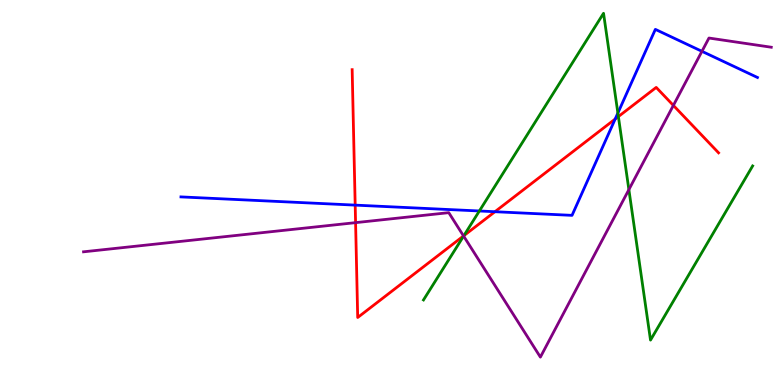[{'lines': ['blue', 'red'], 'intersections': [{'x': 4.58, 'y': 4.67}, {'x': 6.39, 'y': 4.5}, {'x': 7.94, 'y': 6.91}]}, {'lines': ['green', 'red'], 'intersections': [{'x': 5.99, 'y': 3.88}, {'x': 7.98, 'y': 6.97}]}, {'lines': ['purple', 'red'], 'intersections': [{'x': 4.59, 'y': 4.22}, {'x': 5.98, 'y': 3.87}, {'x': 8.69, 'y': 7.26}]}, {'lines': ['blue', 'green'], 'intersections': [{'x': 6.19, 'y': 4.52}, {'x': 7.97, 'y': 7.06}]}, {'lines': ['blue', 'purple'], 'intersections': [{'x': 9.06, 'y': 8.67}]}, {'lines': ['green', 'purple'], 'intersections': [{'x': 5.98, 'y': 3.87}, {'x': 8.11, 'y': 5.07}]}]